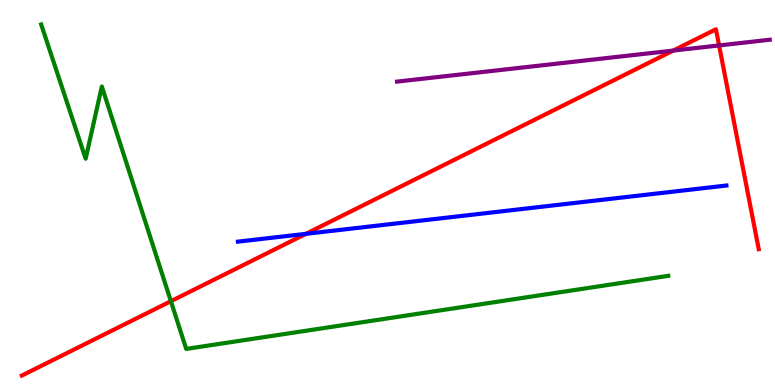[{'lines': ['blue', 'red'], 'intersections': [{'x': 3.95, 'y': 3.93}]}, {'lines': ['green', 'red'], 'intersections': [{'x': 2.2, 'y': 2.18}]}, {'lines': ['purple', 'red'], 'intersections': [{'x': 8.69, 'y': 8.69}, {'x': 9.28, 'y': 8.82}]}, {'lines': ['blue', 'green'], 'intersections': []}, {'lines': ['blue', 'purple'], 'intersections': []}, {'lines': ['green', 'purple'], 'intersections': []}]